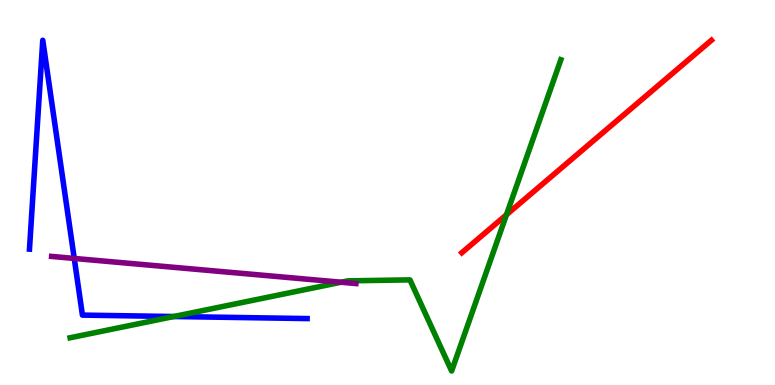[{'lines': ['blue', 'red'], 'intersections': []}, {'lines': ['green', 'red'], 'intersections': [{'x': 6.53, 'y': 4.42}]}, {'lines': ['purple', 'red'], 'intersections': []}, {'lines': ['blue', 'green'], 'intersections': [{'x': 2.24, 'y': 1.78}]}, {'lines': ['blue', 'purple'], 'intersections': [{'x': 0.958, 'y': 3.29}]}, {'lines': ['green', 'purple'], 'intersections': [{'x': 4.4, 'y': 2.67}]}]